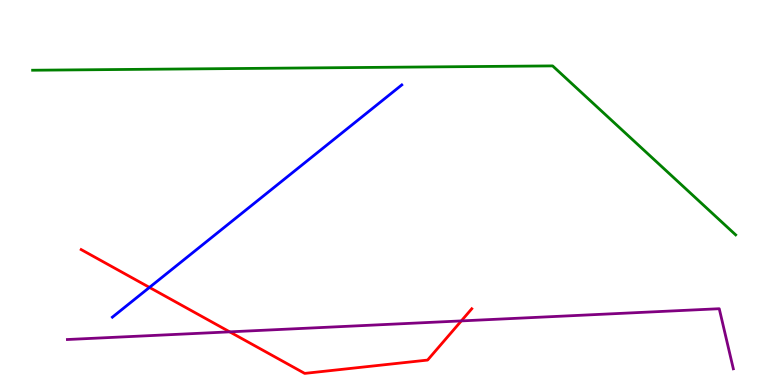[{'lines': ['blue', 'red'], 'intersections': [{'x': 1.93, 'y': 2.53}]}, {'lines': ['green', 'red'], 'intersections': []}, {'lines': ['purple', 'red'], 'intersections': [{'x': 2.96, 'y': 1.38}, {'x': 5.95, 'y': 1.66}]}, {'lines': ['blue', 'green'], 'intersections': []}, {'lines': ['blue', 'purple'], 'intersections': []}, {'lines': ['green', 'purple'], 'intersections': []}]